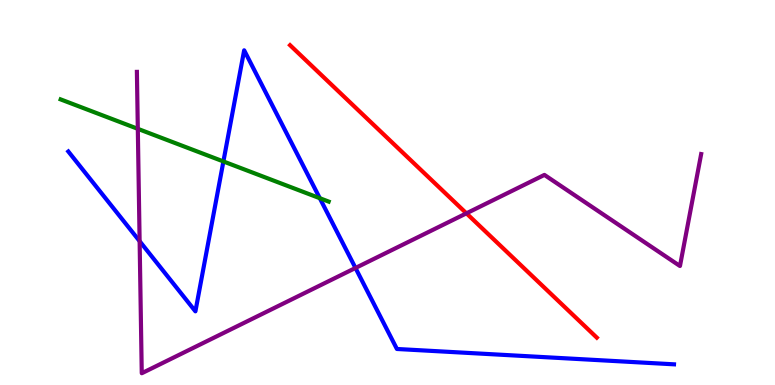[{'lines': ['blue', 'red'], 'intersections': []}, {'lines': ['green', 'red'], 'intersections': []}, {'lines': ['purple', 'red'], 'intersections': [{'x': 6.02, 'y': 4.46}]}, {'lines': ['blue', 'green'], 'intersections': [{'x': 2.88, 'y': 5.81}, {'x': 4.13, 'y': 4.85}]}, {'lines': ['blue', 'purple'], 'intersections': [{'x': 1.8, 'y': 3.74}, {'x': 4.59, 'y': 3.04}]}, {'lines': ['green', 'purple'], 'intersections': [{'x': 1.78, 'y': 6.65}]}]